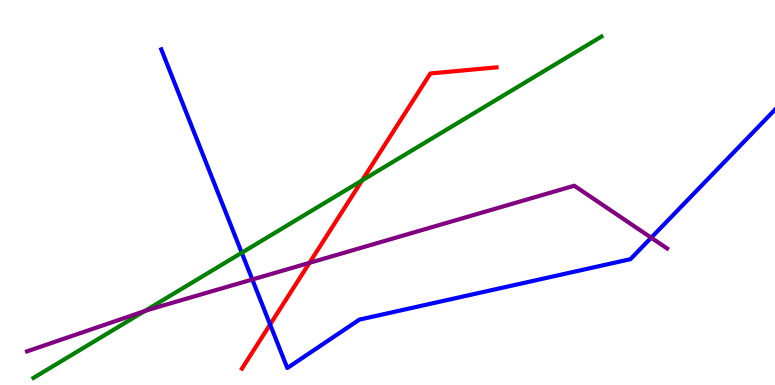[{'lines': ['blue', 'red'], 'intersections': [{'x': 3.49, 'y': 1.57}]}, {'lines': ['green', 'red'], 'intersections': [{'x': 4.67, 'y': 5.31}]}, {'lines': ['purple', 'red'], 'intersections': [{'x': 3.99, 'y': 3.17}]}, {'lines': ['blue', 'green'], 'intersections': [{'x': 3.12, 'y': 3.43}]}, {'lines': ['blue', 'purple'], 'intersections': [{'x': 3.26, 'y': 2.74}, {'x': 8.4, 'y': 3.83}]}, {'lines': ['green', 'purple'], 'intersections': [{'x': 1.87, 'y': 1.92}]}]